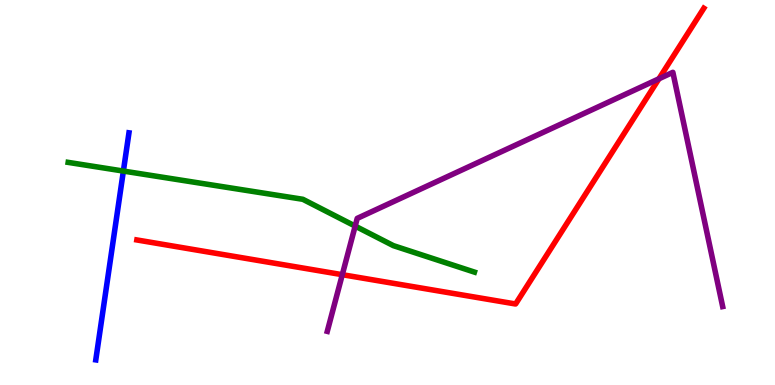[{'lines': ['blue', 'red'], 'intersections': []}, {'lines': ['green', 'red'], 'intersections': []}, {'lines': ['purple', 'red'], 'intersections': [{'x': 4.42, 'y': 2.87}, {'x': 8.5, 'y': 7.95}]}, {'lines': ['blue', 'green'], 'intersections': [{'x': 1.59, 'y': 5.56}]}, {'lines': ['blue', 'purple'], 'intersections': []}, {'lines': ['green', 'purple'], 'intersections': [{'x': 4.58, 'y': 4.13}]}]